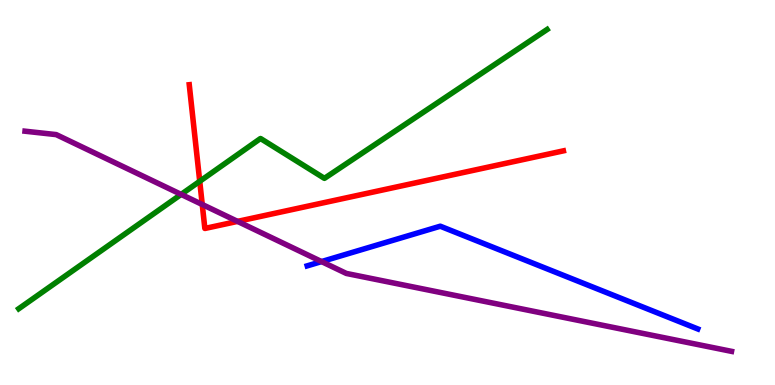[{'lines': ['blue', 'red'], 'intersections': []}, {'lines': ['green', 'red'], 'intersections': [{'x': 2.58, 'y': 5.29}]}, {'lines': ['purple', 'red'], 'intersections': [{'x': 2.61, 'y': 4.69}, {'x': 3.07, 'y': 4.25}]}, {'lines': ['blue', 'green'], 'intersections': []}, {'lines': ['blue', 'purple'], 'intersections': [{'x': 4.15, 'y': 3.21}]}, {'lines': ['green', 'purple'], 'intersections': [{'x': 2.34, 'y': 4.95}]}]